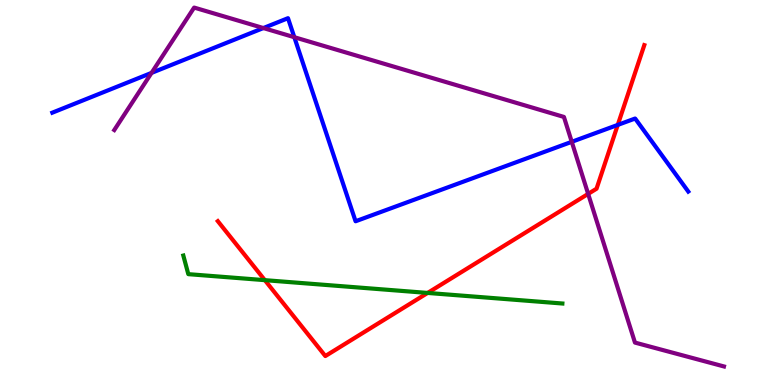[{'lines': ['blue', 'red'], 'intersections': [{'x': 7.97, 'y': 6.76}]}, {'lines': ['green', 'red'], 'intersections': [{'x': 3.42, 'y': 2.72}, {'x': 5.52, 'y': 2.39}]}, {'lines': ['purple', 'red'], 'intersections': [{'x': 7.59, 'y': 4.96}]}, {'lines': ['blue', 'green'], 'intersections': []}, {'lines': ['blue', 'purple'], 'intersections': [{'x': 1.96, 'y': 8.11}, {'x': 3.4, 'y': 9.27}, {'x': 3.8, 'y': 9.03}, {'x': 7.38, 'y': 6.32}]}, {'lines': ['green', 'purple'], 'intersections': []}]